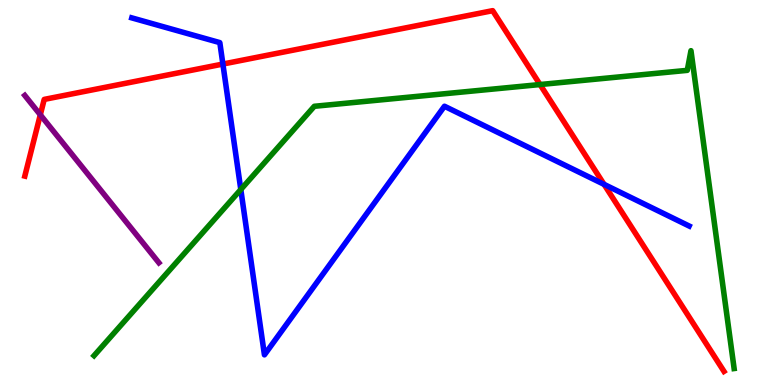[{'lines': ['blue', 'red'], 'intersections': [{'x': 2.88, 'y': 8.34}, {'x': 7.79, 'y': 5.21}]}, {'lines': ['green', 'red'], 'intersections': [{'x': 6.97, 'y': 7.8}]}, {'lines': ['purple', 'red'], 'intersections': [{'x': 0.52, 'y': 7.02}]}, {'lines': ['blue', 'green'], 'intersections': [{'x': 3.11, 'y': 5.08}]}, {'lines': ['blue', 'purple'], 'intersections': []}, {'lines': ['green', 'purple'], 'intersections': []}]